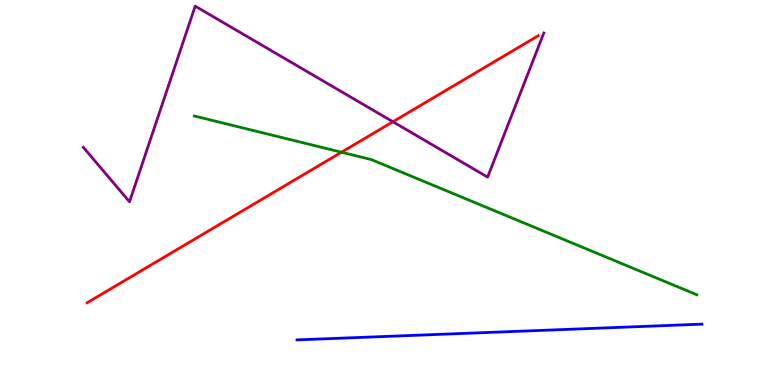[{'lines': ['blue', 'red'], 'intersections': []}, {'lines': ['green', 'red'], 'intersections': [{'x': 4.41, 'y': 6.05}]}, {'lines': ['purple', 'red'], 'intersections': [{'x': 5.07, 'y': 6.84}]}, {'lines': ['blue', 'green'], 'intersections': []}, {'lines': ['blue', 'purple'], 'intersections': []}, {'lines': ['green', 'purple'], 'intersections': []}]